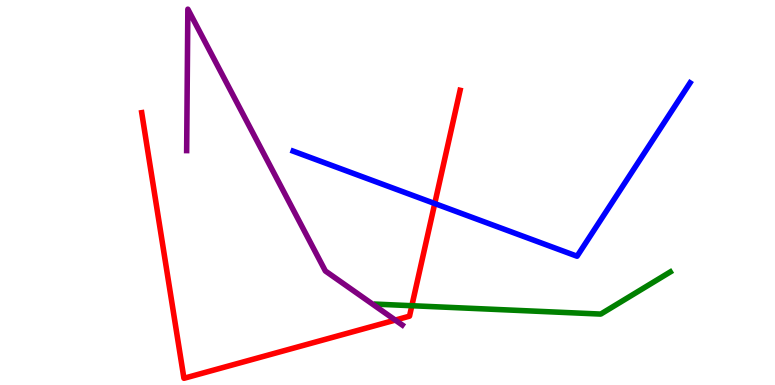[{'lines': ['blue', 'red'], 'intersections': [{'x': 5.61, 'y': 4.71}]}, {'lines': ['green', 'red'], 'intersections': [{'x': 5.31, 'y': 2.06}]}, {'lines': ['purple', 'red'], 'intersections': [{'x': 5.1, 'y': 1.69}]}, {'lines': ['blue', 'green'], 'intersections': []}, {'lines': ['blue', 'purple'], 'intersections': []}, {'lines': ['green', 'purple'], 'intersections': []}]